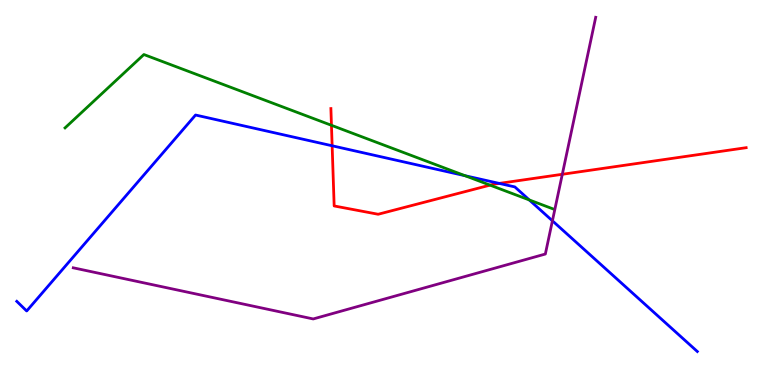[{'lines': ['blue', 'red'], 'intersections': [{'x': 4.29, 'y': 6.21}, {'x': 6.44, 'y': 5.24}]}, {'lines': ['green', 'red'], 'intersections': [{'x': 4.28, 'y': 6.75}, {'x': 6.32, 'y': 5.19}]}, {'lines': ['purple', 'red'], 'intersections': [{'x': 7.26, 'y': 5.47}]}, {'lines': ['blue', 'green'], 'intersections': [{'x': 6.0, 'y': 5.44}, {'x': 6.83, 'y': 4.81}]}, {'lines': ['blue', 'purple'], 'intersections': [{'x': 7.13, 'y': 4.26}]}, {'lines': ['green', 'purple'], 'intersections': []}]